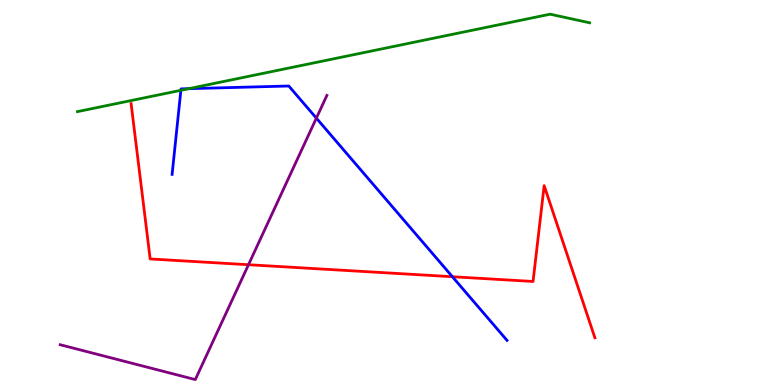[{'lines': ['blue', 'red'], 'intersections': [{'x': 5.84, 'y': 2.81}]}, {'lines': ['green', 'red'], 'intersections': []}, {'lines': ['purple', 'red'], 'intersections': [{'x': 3.21, 'y': 3.12}]}, {'lines': ['blue', 'green'], 'intersections': [{'x': 2.33, 'y': 7.65}, {'x': 2.44, 'y': 7.7}]}, {'lines': ['blue', 'purple'], 'intersections': [{'x': 4.08, 'y': 6.93}]}, {'lines': ['green', 'purple'], 'intersections': []}]